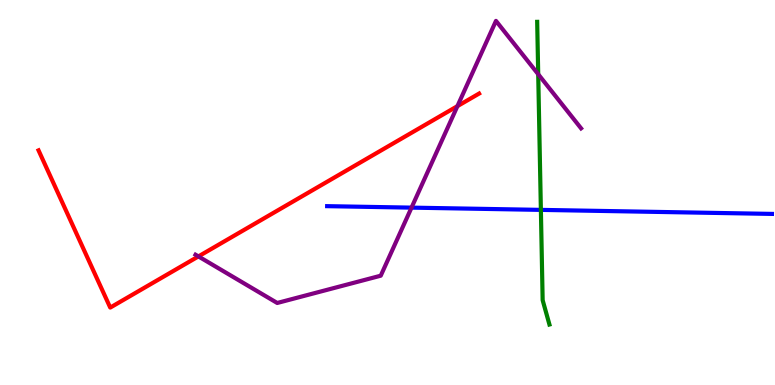[{'lines': ['blue', 'red'], 'intersections': []}, {'lines': ['green', 'red'], 'intersections': []}, {'lines': ['purple', 'red'], 'intersections': [{'x': 2.56, 'y': 3.34}, {'x': 5.9, 'y': 7.24}]}, {'lines': ['blue', 'green'], 'intersections': [{'x': 6.98, 'y': 4.55}]}, {'lines': ['blue', 'purple'], 'intersections': [{'x': 5.31, 'y': 4.61}]}, {'lines': ['green', 'purple'], 'intersections': [{'x': 6.94, 'y': 8.07}]}]